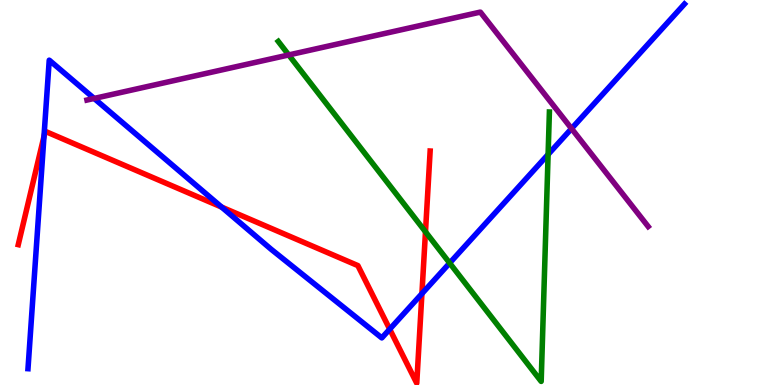[{'lines': ['blue', 'red'], 'intersections': [{'x': 0.568, 'y': 6.46}, {'x': 2.86, 'y': 4.62}, {'x': 5.03, 'y': 1.45}, {'x': 5.44, 'y': 2.37}]}, {'lines': ['green', 'red'], 'intersections': [{'x': 5.49, 'y': 3.98}]}, {'lines': ['purple', 'red'], 'intersections': []}, {'lines': ['blue', 'green'], 'intersections': [{'x': 5.8, 'y': 3.17}, {'x': 7.07, 'y': 5.99}]}, {'lines': ['blue', 'purple'], 'intersections': [{'x': 1.21, 'y': 7.44}, {'x': 7.37, 'y': 6.66}]}, {'lines': ['green', 'purple'], 'intersections': [{'x': 3.73, 'y': 8.57}]}]